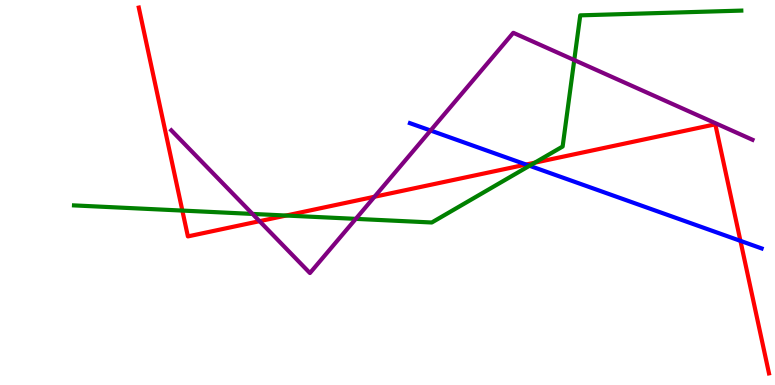[{'lines': ['blue', 'red'], 'intersections': [{'x': 6.79, 'y': 5.73}, {'x': 9.55, 'y': 3.74}]}, {'lines': ['green', 'red'], 'intersections': [{'x': 2.35, 'y': 4.53}, {'x': 3.69, 'y': 4.4}, {'x': 6.9, 'y': 5.77}]}, {'lines': ['purple', 'red'], 'intersections': [{'x': 3.35, 'y': 4.26}, {'x': 4.83, 'y': 4.89}]}, {'lines': ['blue', 'green'], 'intersections': [{'x': 6.83, 'y': 5.69}]}, {'lines': ['blue', 'purple'], 'intersections': [{'x': 5.56, 'y': 6.61}]}, {'lines': ['green', 'purple'], 'intersections': [{'x': 3.26, 'y': 4.44}, {'x': 4.59, 'y': 4.32}, {'x': 7.41, 'y': 8.44}]}]